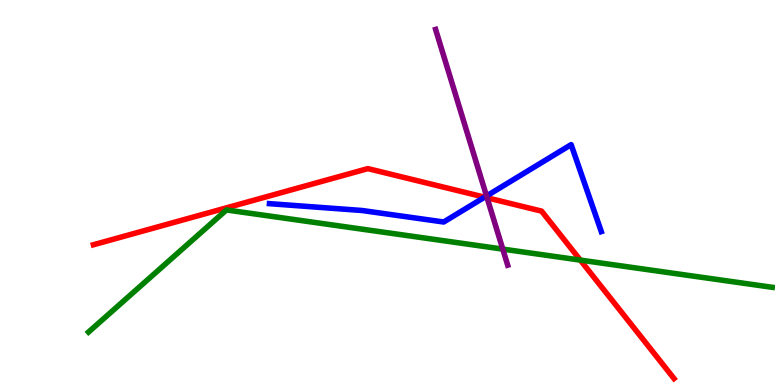[{'lines': ['blue', 'red'], 'intersections': [{'x': 6.25, 'y': 4.88}]}, {'lines': ['green', 'red'], 'intersections': [{'x': 7.49, 'y': 3.24}]}, {'lines': ['purple', 'red'], 'intersections': [{'x': 6.28, 'y': 4.86}]}, {'lines': ['blue', 'green'], 'intersections': []}, {'lines': ['blue', 'purple'], 'intersections': [{'x': 6.28, 'y': 4.91}]}, {'lines': ['green', 'purple'], 'intersections': [{'x': 6.49, 'y': 3.53}]}]